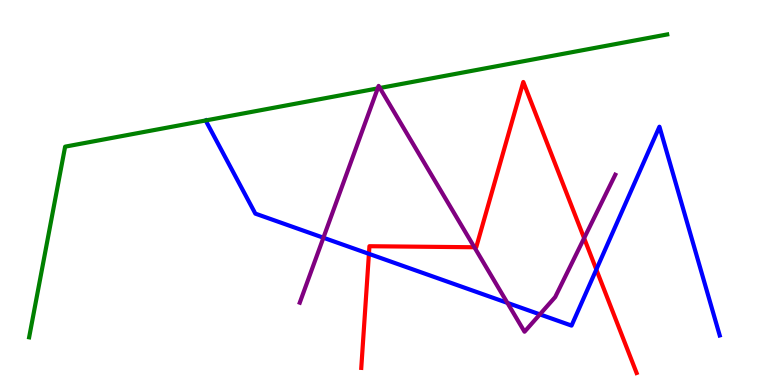[{'lines': ['blue', 'red'], 'intersections': [{'x': 4.76, 'y': 3.41}, {'x': 7.69, 'y': 3.0}]}, {'lines': ['green', 'red'], 'intersections': []}, {'lines': ['purple', 'red'], 'intersections': [{'x': 6.12, 'y': 3.58}, {'x': 7.54, 'y': 3.81}]}, {'lines': ['blue', 'green'], 'intersections': []}, {'lines': ['blue', 'purple'], 'intersections': [{'x': 4.17, 'y': 3.83}, {'x': 6.55, 'y': 2.13}, {'x': 6.97, 'y': 1.83}]}, {'lines': ['green', 'purple'], 'intersections': [{'x': 4.87, 'y': 7.7}, {'x': 4.9, 'y': 7.71}]}]